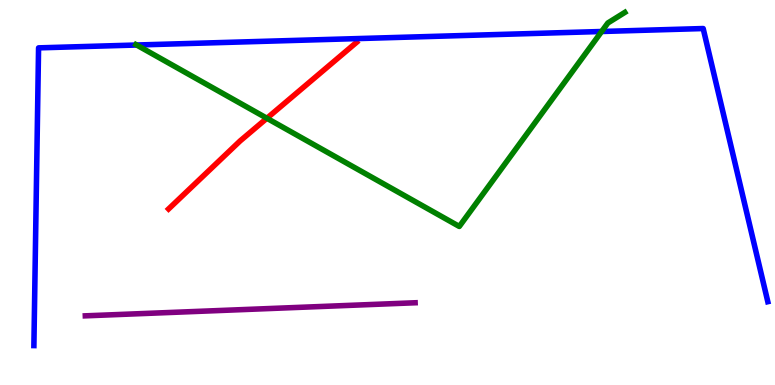[{'lines': ['blue', 'red'], 'intersections': []}, {'lines': ['green', 'red'], 'intersections': [{'x': 3.44, 'y': 6.93}]}, {'lines': ['purple', 'red'], 'intersections': []}, {'lines': ['blue', 'green'], 'intersections': [{'x': 1.76, 'y': 8.83}, {'x': 7.76, 'y': 9.18}]}, {'lines': ['blue', 'purple'], 'intersections': []}, {'lines': ['green', 'purple'], 'intersections': []}]